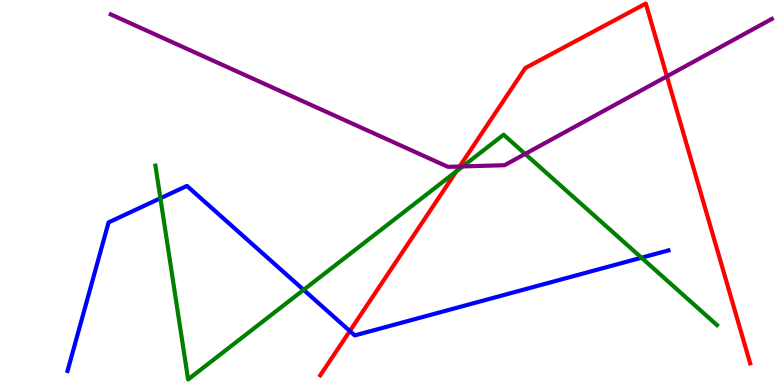[{'lines': ['blue', 'red'], 'intersections': [{'x': 4.51, 'y': 1.4}]}, {'lines': ['green', 'red'], 'intersections': [{'x': 5.89, 'y': 5.55}]}, {'lines': ['purple', 'red'], 'intersections': [{'x': 5.93, 'y': 5.68}, {'x': 8.61, 'y': 8.02}]}, {'lines': ['blue', 'green'], 'intersections': [{'x': 2.07, 'y': 4.85}, {'x': 3.92, 'y': 2.47}, {'x': 8.28, 'y': 3.31}]}, {'lines': ['blue', 'purple'], 'intersections': []}, {'lines': ['green', 'purple'], 'intersections': [{'x': 5.97, 'y': 5.68}, {'x': 6.78, 'y': 6.0}]}]